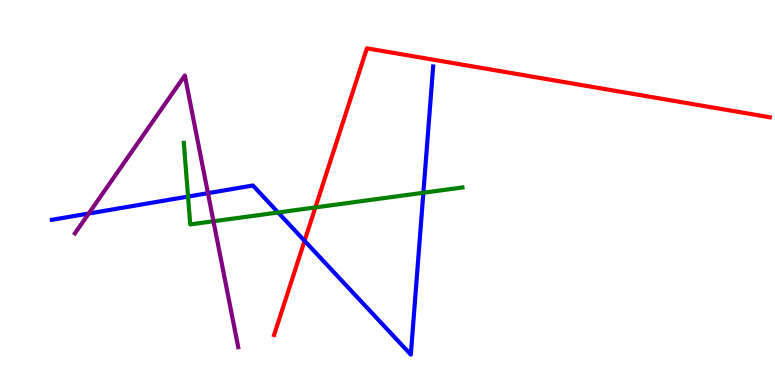[{'lines': ['blue', 'red'], 'intersections': [{'x': 3.93, 'y': 3.74}]}, {'lines': ['green', 'red'], 'intersections': [{'x': 4.07, 'y': 4.61}]}, {'lines': ['purple', 'red'], 'intersections': []}, {'lines': ['blue', 'green'], 'intersections': [{'x': 2.43, 'y': 4.89}, {'x': 3.59, 'y': 4.48}, {'x': 5.46, 'y': 4.99}]}, {'lines': ['blue', 'purple'], 'intersections': [{'x': 1.14, 'y': 4.45}, {'x': 2.68, 'y': 4.98}]}, {'lines': ['green', 'purple'], 'intersections': [{'x': 2.75, 'y': 4.25}]}]